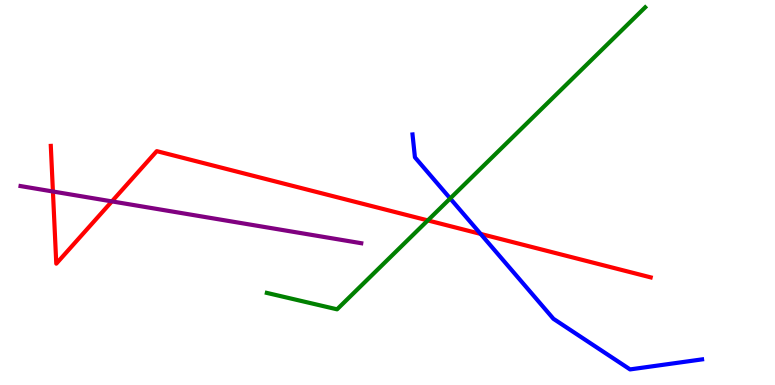[{'lines': ['blue', 'red'], 'intersections': [{'x': 6.2, 'y': 3.92}]}, {'lines': ['green', 'red'], 'intersections': [{'x': 5.52, 'y': 4.28}]}, {'lines': ['purple', 'red'], 'intersections': [{'x': 0.683, 'y': 5.03}, {'x': 1.44, 'y': 4.77}]}, {'lines': ['blue', 'green'], 'intersections': [{'x': 5.81, 'y': 4.85}]}, {'lines': ['blue', 'purple'], 'intersections': []}, {'lines': ['green', 'purple'], 'intersections': []}]